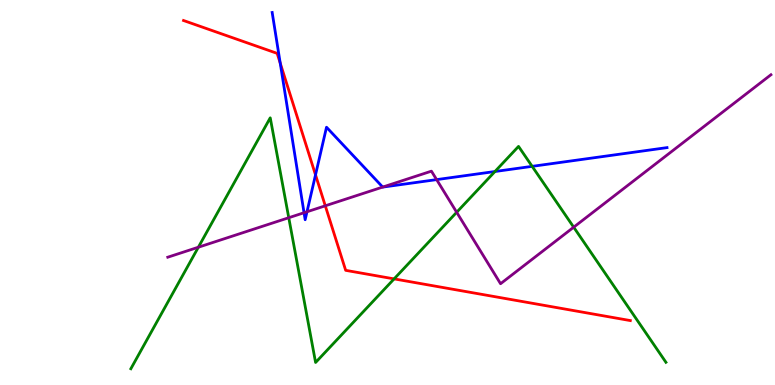[{'lines': ['blue', 'red'], 'intersections': [{'x': 3.62, 'y': 8.36}, {'x': 4.07, 'y': 5.46}]}, {'lines': ['green', 'red'], 'intersections': [{'x': 5.09, 'y': 2.76}]}, {'lines': ['purple', 'red'], 'intersections': [{'x': 4.2, 'y': 4.65}]}, {'lines': ['blue', 'green'], 'intersections': [{'x': 6.39, 'y': 5.55}, {'x': 6.87, 'y': 5.68}]}, {'lines': ['blue', 'purple'], 'intersections': [{'x': 3.92, 'y': 4.47}, {'x': 3.96, 'y': 4.5}, {'x': 4.94, 'y': 5.14}, {'x': 5.63, 'y': 5.33}]}, {'lines': ['green', 'purple'], 'intersections': [{'x': 2.56, 'y': 3.58}, {'x': 3.73, 'y': 4.34}, {'x': 5.89, 'y': 4.49}, {'x': 7.4, 'y': 4.1}]}]